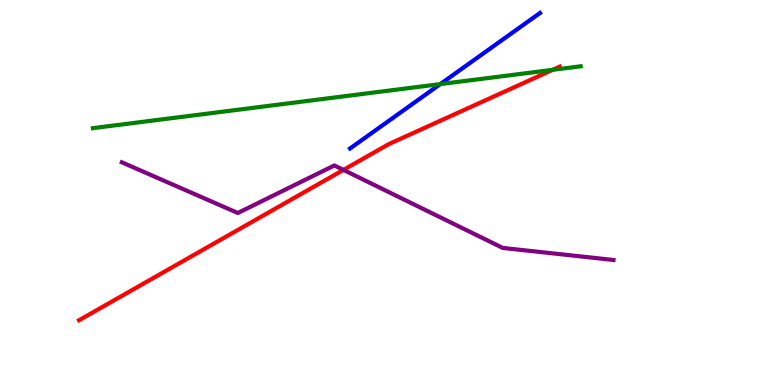[{'lines': ['blue', 'red'], 'intersections': []}, {'lines': ['green', 'red'], 'intersections': [{'x': 7.13, 'y': 8.19}]}, {'lines': ['purple', 'red'], 'intersections': [{'x': 4.43, 'y': 5.59}]}, {'lines': ['blue', 'green'], 'intersections': [{'x': 5.68, 'y': 7.82}]}, {'lines': ['blue', 'purple'], 'intersections': []}, {'lines': ['green', 'purple'], 'intersections': []}]